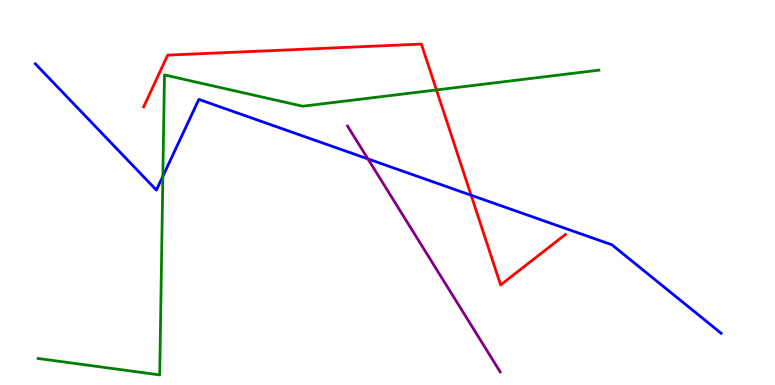[{'lines': ['blue', 'red'], 'intersections': [{'x': 6.08, 'y': 4.93}]}, {'lines': ['green', 'red'], 'intersections': [{'x': 5.63, 'y': 7.66}]}, {'lines': ['purple', 'red'], 'intersections': []}, {'lines': ['blue', 'green'], 'intersections': [{'x': 2.1, 'y': 5.42}]}, {'lines': ['blue', 'purple'], 'intersections': [{'x': 4.75, 'y': 5.87}]}, {'lines': ['green', 'purple'], 'intersections': []}]